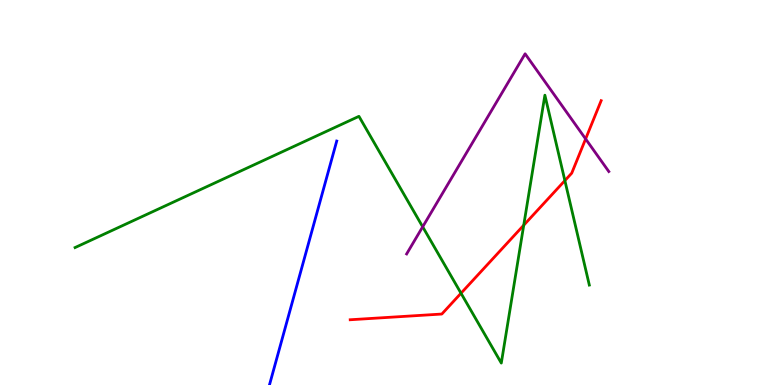[{'lines': ['blue', 'red'], 'intersections': []}, {'lines': ['green', 'red'], 'intersections': [{'x': 5.95, 'y': 2.38}, {'x': 6.76, 'y': 4.15}, {'x': 7.29, 'y': 5.31}]}, {'lines': ['purple', 'red'], 'intersections': [{'x': 7.56, 'y': 6.39}]}, {'lines': ['blue', 'green'], 'intersections': []}, {'lines': ['blue', 'purple'], 'intersections': []}, {'lines': ['green', 'purple'], 'intersections': [{'x': 5.45, 'y': 4.11}]}]